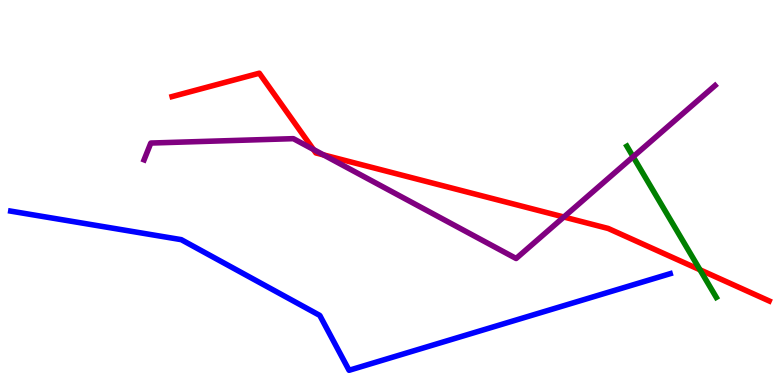[{'lines': ['blue', 'red'], 'intersections': []}, {'lines': ['green', 'red'], 'intersections': [{'x': 9.03, 'y': 2.99}]}, {'lines': ['purple', 'red'], 'intersections': [{'x': 4.04, 'y': 6.12}, {'x': 4.17, 'y': 5.98}, {'x': 7.28, 'y': 4.36}]}, {'lines': ['blue', 'green'], 'intersections': []}, {'lines': ['blue', 'purple'], 'intersections': []}, {'lines': ['green', 'purple'], 'intersections': [{'x': 8.17, 'y': 5.93}]}]